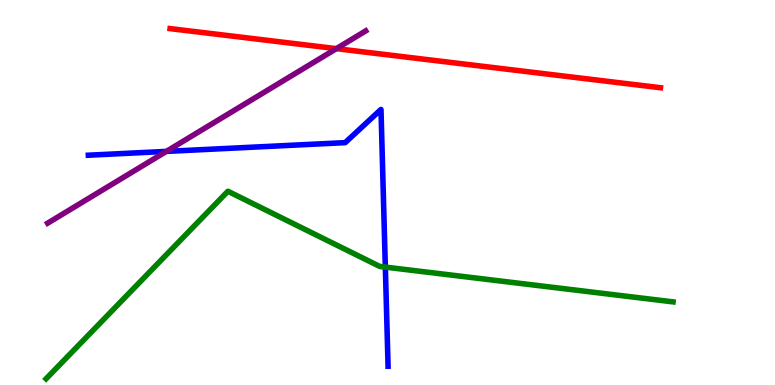[{'lines': ['blue', 'red'], 'intersections': []}, {'lines': ['green', 'red'], 'intersections': []}, {'lines': ['purple', 'red'], 'intersections': [{'x': 4.34, 'y': 8.74}]}, {'lines': ['blue', 'green'], 'intersections': [{'x': 4.97, 'y': 3.06}]}, {'lines': ['blue', 'purple'], 'intersections': [{'x': 2.15, 'y': 6.07}]}, {'lines': ['green', 'purple'], 'intersections': []}]